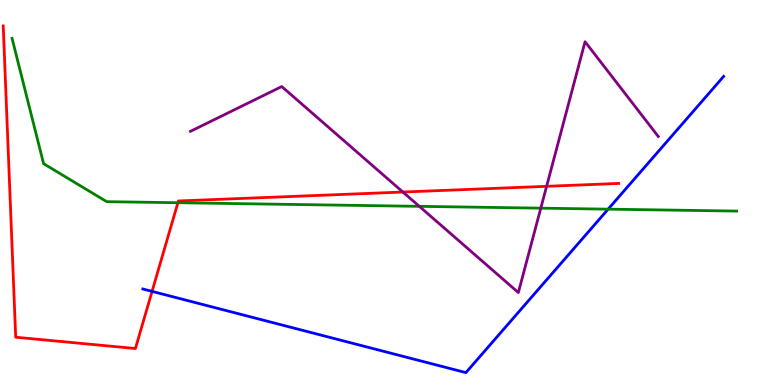[{'lines': ['blue', 'red'], 'intersections': [{'x': 1.96, 'y': 2.43}]}, {'lines': ['green', 'red'], 'intersections': [{'x': 2.3, 'y': 4.73}]}, {'lines': ['purple', 'red'], 'intersections': [{'x': 5.2, 'y': 5.01}, {'x': 7.05, 'y': 5.16}]}, {'lines': ['blue', 'green'], 'intersections': [{'x': 7.85, 'y': 4.57}]}, {'lines': ['blue', 'purple'], 'intersections': []}, {'lines': ['green', 'purple'], 'intersections': [{'x': 5.41, 'y': 4.64}, {'x': 6.98, 'y': 4.59}]}]